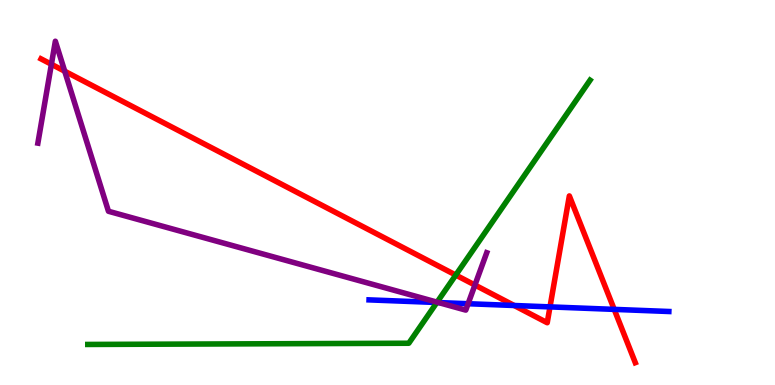[{'lines': ['blue', 'red'], 'intersections': [{'x': 6.63, 'y': 2.06}, {'x': 7.1, 'y': 2.03}, {'x': 7.93, 'y': 1.96}]}, {'lines': ['green', 'red'], 'intersections': [{'x': 5.88, 'y': 2.86}]}, {'lines': ['purple', 'red'], 'intersections': [{'x': 0.663, 'y': 8.33}, {'x': 0.835, 'y': 8.15}, {'x': 6.13, 'y': 2.6}]}, {'lines': ['blue', 'green'], 'intersections': [{'x': 5.64, 'y': 2.14}]}, {'lines': ['blue', 'purple'], 'intersections': [{'x': 5.66, 'y': 2.14}, {'x': 6.04, 'y': 2.11}]}, {'lines': ['green', 'purple'], 'intersections': [{'x': 5.64, 'y': 2.15}]}]